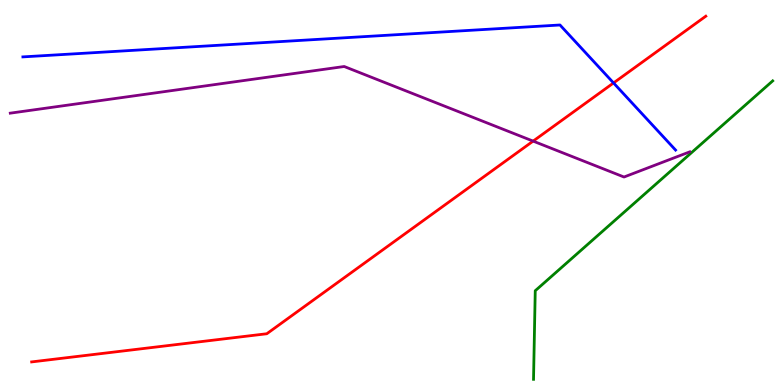[{'lines': ['blue', 'red'], 'intersections': [{'x': 7.92, 'y': 7.85}]}, {'lines': ['green', 'red'], 'intersections': []}, {'lines': ['purple', 'red'], 'intersections': [{'x': 6.88, 'y': 6.33}]}, {'lines': ['blue', 'green'], 'intersections': []}, {'lines': ['blue', 'purple'], 'intersections': []}, {'lines': ['green', 'purple'], 'intersections': []}]